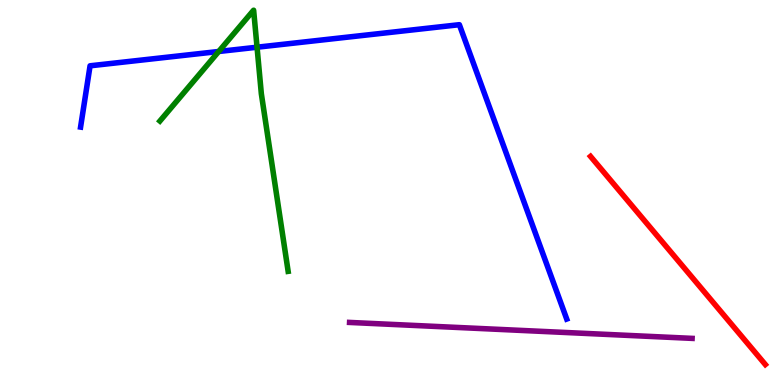[{'lines': ['blue', 'red'], 'intersections': []}, {'lines': ['green', 'red'], 'intersections': []}, {'lines': ['purple', 'red'], 'intersections': []}, {'lines': ['blue', 'green'], 'intersections': [{'x': 2.82, 'y': 8.66}, {'x': 3.32, 'y': 8.77}]}, {'lines': ['blue', 'purple'], 'intersections': []}, {'lines': ['green', 'purple'], 'intersections': []}]